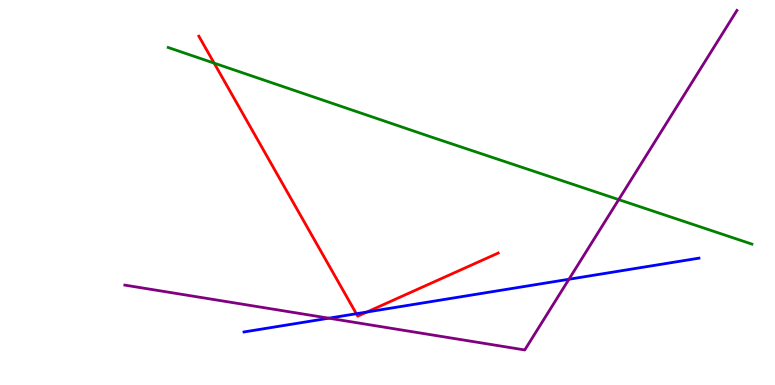[{'lines': ['blue', 'red'], 'intersections': [{'x': 4.6, 'y': 1.85}, {'x': 4.74, 'y': 1.9}]}, {'lines': ['green', 'red'], 'intersections': [{'x': 2.76, 'y': 8.36}]}, {'lines': ['purple', 'red'], 'intersections': []}, {'lines': ['blue', 'green'], 'intersections': []}, {'lines': ['blue', 'purple'], 'intersections': [{'x': 4.24, 'y': 1.74}, {'x': 7.34, 'y': 2.75}]}, {'lines': ['green', 'purple'], 'intersections': [{'x': 7.98, 'y': 4.82}]}]